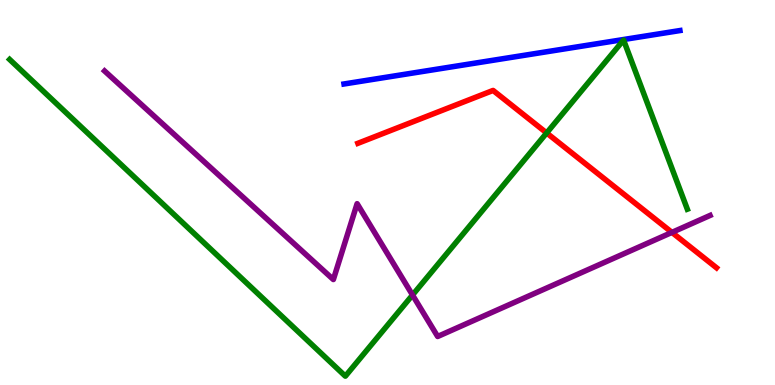[{'lines': ['blue', 'red'], 'intersections': []}, {'lines': ['green', 'red'], 'intersections': [{'x': 7.05, 'y': 6.55}]}, {'lines': ['purple', 'red'], 'intersections': [{'x': 8.67, 'y': 3.96}]}, {'lines': ['blue', 'green'], 'intersections': []}, {'lines': ['blue', 'purple'], 'intersections': []}, {'lines': ['green', 'purple'], 'intersections': [{'x': 5.32, 'y': 2.34}]}]